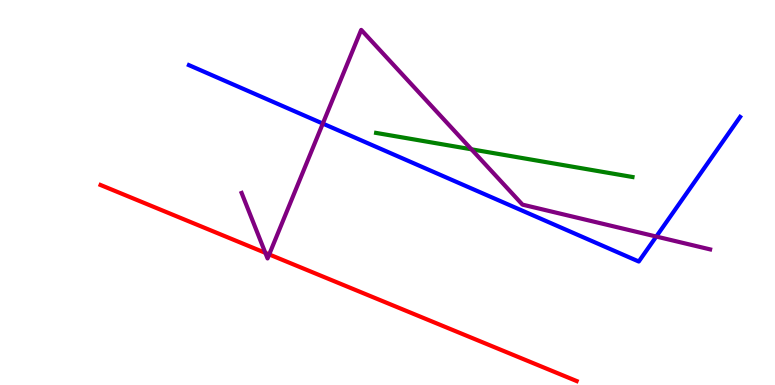[{'lines': ['blue', 'red'], 'intersections': []}, {'lines': ['green', 'red'], 'intersections': []}, {'lines': ['purple', 'red'], 'intersections': [{'x': 3.42, 'y': 3.43}, {'x': 3.47, 'y': 3.39}]}, {'lines': ['blue', 'green'], 'intersections': []}, {'lines': ['blue', 'purple'], 'intersections': [{'x': 4.17, 'y': 6.79}, {'x': 8.47, 'y': 3.86}]}, {'lines': ['green', 'purple'], 'intersections': [{'x': 6.08, 'y': 6.12}]}]